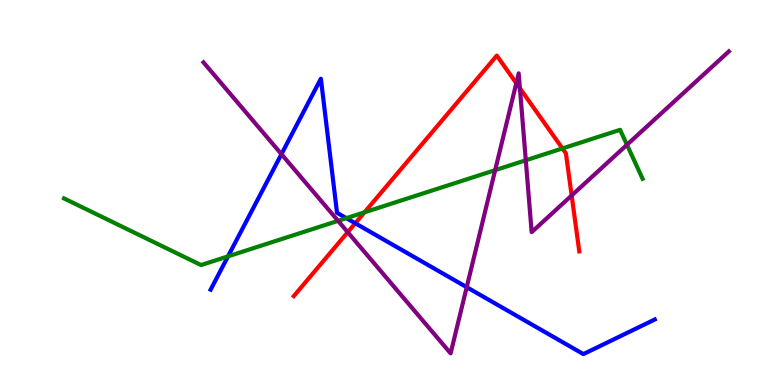[{'lines': ['blue', 'red'], 'intersections': [{'x': 4.58, 'y': 4.2}]}, {'lines': ['green', 'red'], 'intersections': [{'x': 4.7, 'y': 4.49}, {'x': 7.26, 'y': 6.14}]}, {'lines': ['purple', 'red'], 'intersections': [{'x': 4.49, 'y': 3.97}, {'x': 6.66, 'y': 7.84}, {'x': 6.71, 'y': 7.71}, {'x': 7.38, 'y': 4.92}]}, {'lines': ['blue', 'green'], 'intersections': [{'x': 2.94, 'y': 3.34}, {'x': 4.47, 'y': 4.33}]}, {'lines': ['blue', 'purple'], 'intersections': [{'x': 3.63, 'y': 6.0}, {'x': 6.02, 'y': 2.54}]}, {'lines': ['green', 'purple'], 'intersections': [{'x': 4.36, 'y': 4.26}, {'x': 6.39, 'y': 5.58}, {'x': 6.78, 'y': 5.84}, {'x': 8.09, 'y': 6.24}]}]